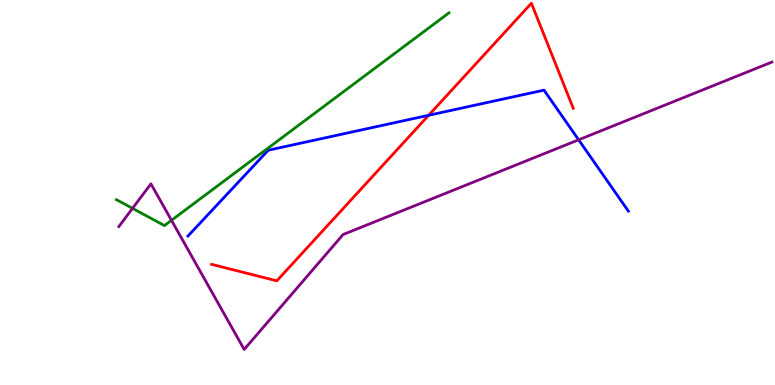[{'lines': ['blue', 'red'], 'intersections': [{'x': 5.53, 'y': 7.01}]}, {'lines': ['green', 'red'], 'intersections': []}, {'lines': ['purple', 'red'], 'intersections': []}, {'lines': ['blue', 'green'], 'intersections': []}, {'lines': ['blue', 'purple'], 'intersections': [{'x': 7.47, 'y': 6.37}]}, {'lines': ['green', 'purple'], 'intersections': [{'x': 1.71, 'y': 4.59}, {'x': 2.21, 'y': 4.28}]}]